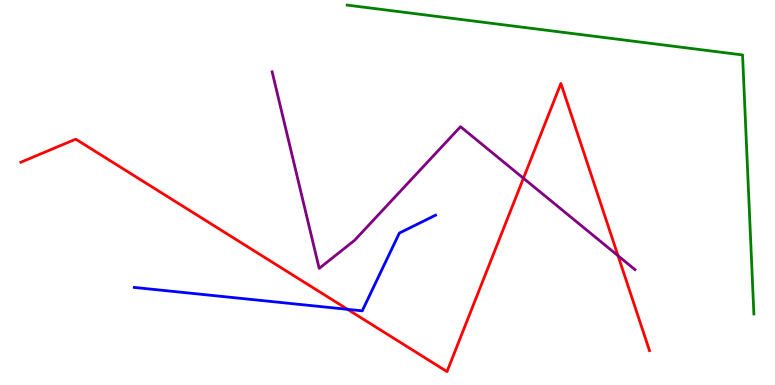[{'lines': ['blue', 'red'], 'intersections': [{'x': 4.48, 'y': 1.97}]}, {'lines': ['green', 'red'], 'intersections': []}, {'lines': ['purple', 'red'], 'intersections': [{'x': 6.75, 'y': 5.37}, {'x': 7.97, 'y': 3.36}]}, {'lines': ['blue', 'green'], 'intersections': []}, {'lines': ['blue', 'purple'], 'intersections': []}, {'lines': ['green', 'purple'], 'intersections': []}]